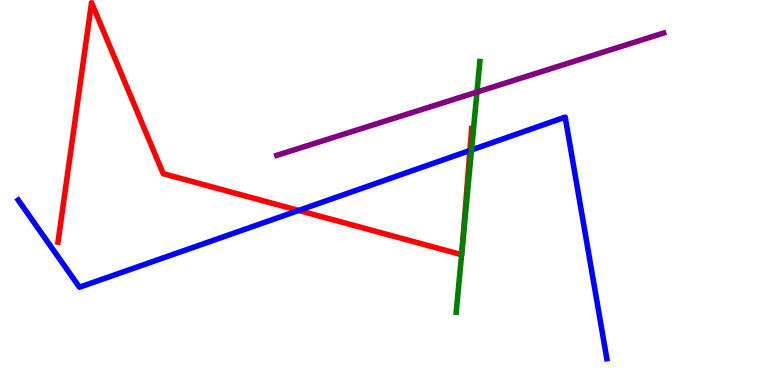[{'lines': ['blue', 'red'], 'intersections': [{'x': 3.85, 'y': 4.53}, {'x': 6.06, 'y': 6.09}]}, {'lines': ['green', 'red'], 'intersections': [{'x': 5.96, 'y': 3.39}, {'x': 5.96, 'y': 3.47}]}, {'lines': ['purple', 'red'], 'intersections': []}, {'lines': ['blue', 'green'], 'intersections': [{'x': 6.08, 'y': 6.11}]}, {'lines': ['blue', 'purple'], 'intersections': []}, {'lines': ['green', 'purple'], 'intersections': [{'x': 6.15, 'y': 7.61}]}]